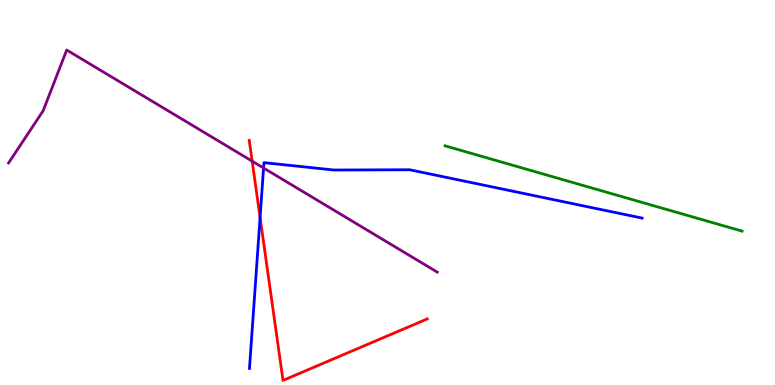[{'lines': ['blue', 'red'], 'intersections': [{'x': 3.36, 'y': 4.35}]}, {'lines': ['green', 'red'], 'intersections': []}, {'lines': ['purple', 'red'], 'intersections': [{'x': 3.25, 'y': 5.81}]}, {'lines': ['blue', 'green'], 'intersections': []}, {'lines': ['blue', 'purple'], 'intersections': [{'x': 3.4, 'y': 5.64}]}, {'lines': ['green', 'purple'], 'intersections': []}]